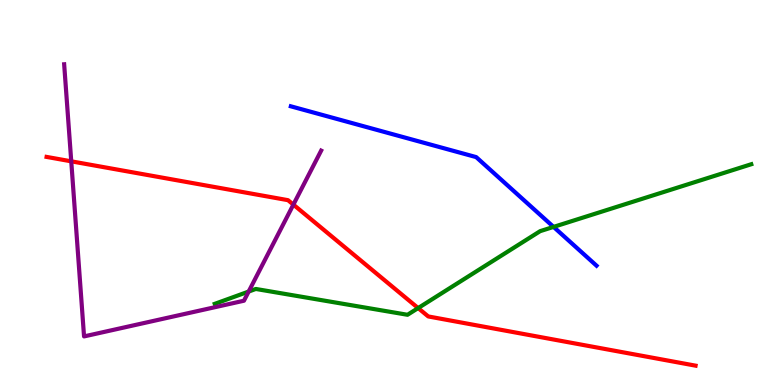[{'lines': ['blue', 'red'], 'intersections': []}, {'lines': ['green', 'red'], 'intersections': [{'x': 5.4, 'y': 2.0}]}, {'lines': ['purple', 'red'], 'intersections': [{'x': 0.919, 'y': 5.81}, {'x': 3.79, 'y': 4.69}]}, {'lines': ['blue', 'green'], 'intersections': [{'x': 7.14, 'y': 4.11}]}, {'lines': ['blue', 'purple'], 'intersections': []}, {'lines': ['green', 'purple'], 'intersections': [{'x': 3.21, 'y': 2.43}]}]